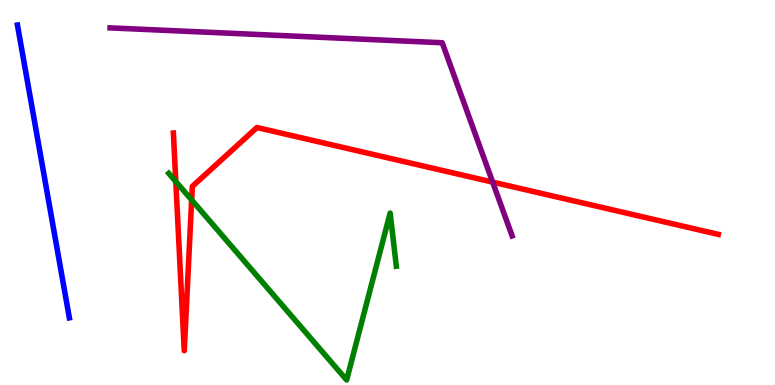[{'lines': ['blue', 'red'], 'intersections': []}, {'lines': ['green', 'red'], 'intersections': [{'x': 2.27, 'y': 5.28}, {'x': 2.47, 'y': 4.81}]}, {'lines': ['purple', 'red'], 'intersections': [{'x': 6.36, 'y': 5.27}]}, {'lines': ['blue', 'green'], 'intersections': []}, {'lines': ['blue', 'purple'], 'intersections': []}, {'lines': ['green', 'purple'], 'intersections': []}]